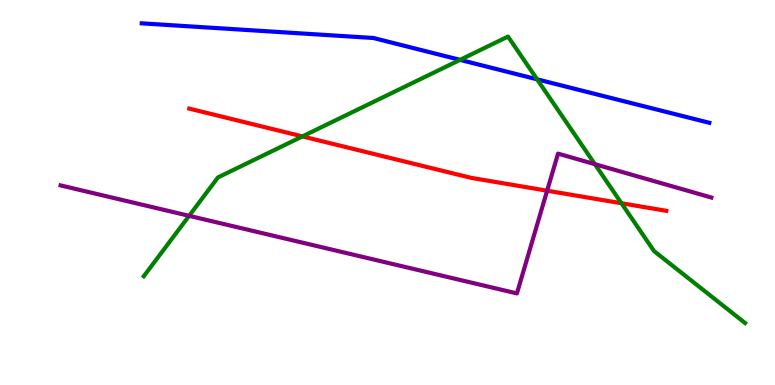[{'lines': ['blue', 'red'], 'intersections': []}, {'lines': ['green', 'red'], 'intersections': [{'x': 3.9, 'y': 6.46}, {'x': 8.02, 'y': 4.72}]}, {'lines': ['purple', 'red'], 'intersections': [{'x': 7.06, 'y': 5.05}]}, {'lines': ['blue', 'green'], 'intersections': [{'x': 5.94, 'y': 8.45}, {'x': 6.93, 'y': 7.94}]}, {'lines': ['blue', 'purple'], 'intersections': []}, {'lines': ['green', 'purple'], 'intersections': [{'x': 2.44, 'y': 4.39}, {'x': 7.68, 'y': 5.74}]}]